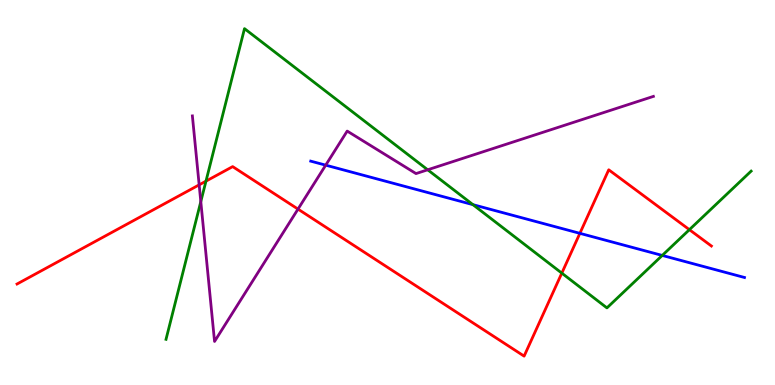[{'lines': ['blue', 'red'], 'intersections': [{'x': 7.48, 'y': 3.94}]}, {'lines': ['green', 'red'], 'intersections': [{'x': 2.66, 'y': 5.29}, {'x': 7.25, 'y': 2.91}, {'x': 8.9, 'y': 4.03}]}, {'lines': ['purple', 'red'], 'intersections': [{'x': 2.57, 'y': 5.2}, {'x': 3.85, 'y': 4.57}]}, {'lines': ['blue', 'green'], 'intersections': [{'x': 6.1, 'y': 4.68}, {'x': 8.55, 'y': 3.37}]}, {'lines': ['blue', 'purple'], 'intersections': [{'x': 4.2, 'y': 5.71}]}, {'lines': ['green', 'purple'], 'intersections': [{'x': 2.59, 'y': 4.76}, {'x': 5.52, 'y': 5.59}]}]